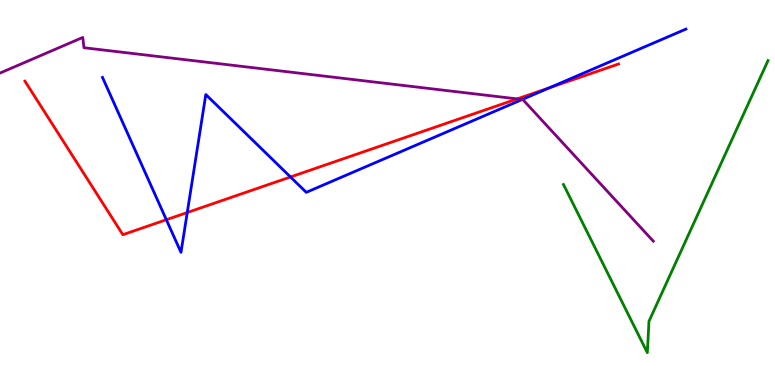[{'lines': ['blue', 'red'], 'intersections': [{'x': 2.15, 'y': 4.29}, {'x': 2.42, 'y': 4.48}, {'x': 3.75, 'y': 5.4}, {'x': 7.09, 'y': 7.72}]}, {'lines': ['green', 'red'], 'intersections': []}, {'lines': ['purple', 'red'], 'intersections': [{'x': 6.67, 'y': 7.43}]}, {'lines': ['blue', 'green'], 'intersections': []}, {'lines': ['blue', 'purple'], 'intersections': [{'x': 6.74, 'y': 7.42}]}, {'lines': ['green', 'purple'], 'intersections': []}]